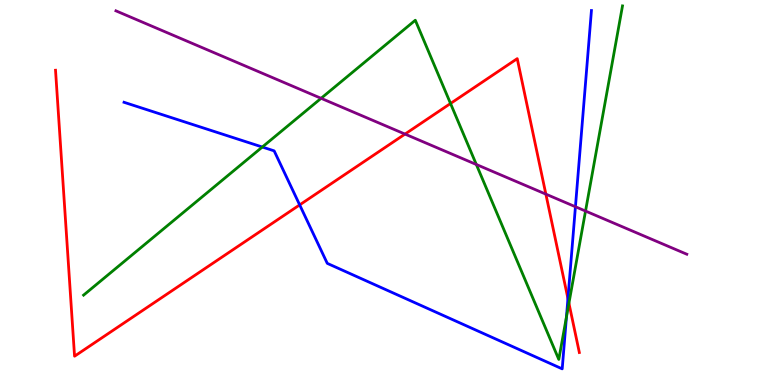[{'lines': ['blue', 'red'], 'intersections': [{'x': 3.87, 'y': 4.68}, {'x': 7.33, 'y': 2.24}]}, {'lines': ['green', 'red'], 'intersections': [{'x': 5.81, 'y': 7.31}, {'x': 7.34, 'y': 2.12}]}, {'lines': ['purple', 'red'], 'intersections': [{'x': 5.23, 'y': 6.52}, {'x': 7.04, 'y': 4.96}]}, {'lines': ['blue', 'green'], 'intersections': [{'x': 3.38, 'y': 6.18}, {'x': 7.31, 'y': 1.77}]}, {'lines': ['blue', 'purple'], 'intersections': [{'x': 7.42, 'y': 4.63}]}, {'lines': ['green', 'purple'], 'intersections': [{'x': 4.14, 'y': 7.45}, {'x': 6.15, 'y': 5.73}, {'x': 7.56, 'y': 4.52}]}]